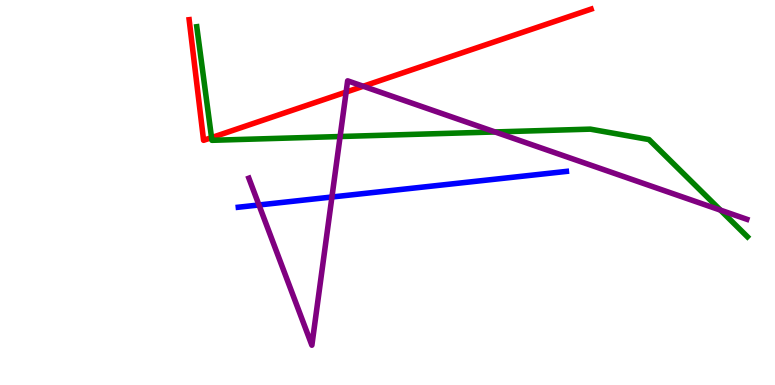[{'lines': ['blue', 'red'], 'intersections': []}, {'lines': ['green', 'red'], 'intersections': [{'x': 2.73, 'y': 6.43}]}, {'lines': ['purple', 'red'], 'intersections': [{'x': 4.47, 'y': 7.61}, {'x': 4.69, 'y': 7.76}]}, {'lines': ['blue', 'green'], 'intersections': []}, {'lines': ['blue', 'purple'], 'intersections': [{'x': 3.34, 'y': 4.68}, {'x': 4.28, 'y': 4.88}]}, {'lines': ['green', 'purple'], 'intersections': [{'x': 4.39, 'y': 6.45}, {'x': 6.39, 'y': 6.57}, {'x': 9.3, 'y': 4.54}]}]